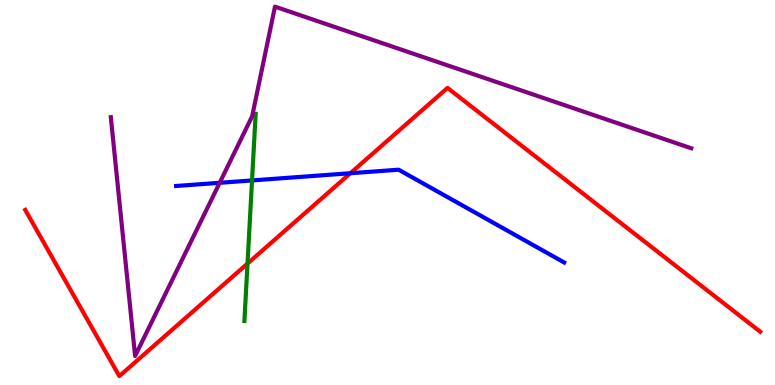[{'lines': ['blue', 'red'], 'intersections': [{'x': 4.52, 'y': 5.5}]}, {'lines': ['green', 'red'], 'intersections': [{'x': 3.19, 'y': 3.15}]}, {'lines': ['purple', 'red'], 'intersections': []}, {'lines': ['blue', 'green'], 'intersections': [{'x': 3.25, 'y': 5.31}]}, {'lines': ['blue', 'purple'], 'intersections': [{'x': 2.83, 'y': 5.25}]}, {'lines': ['green', 'purple'], 'intersections': []}]